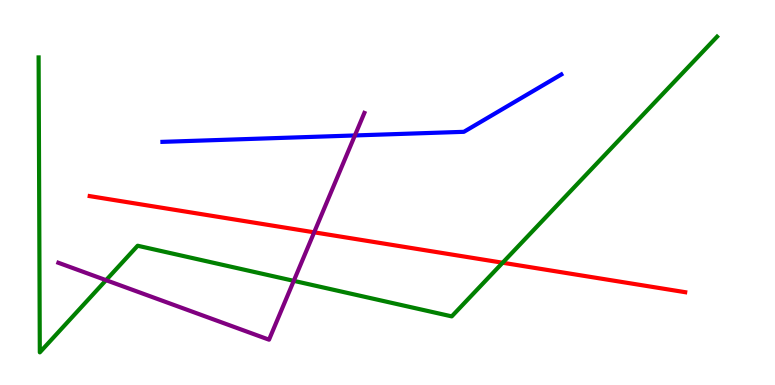[{'lines': ['blue', 'red'], 'intersections': []}, {'lines': ['green', 'red'], 'intersections': [{'x': 6.49, 'y': 3.18}]}, {'lines': ['purple', 'red'], 'intersections': [{'x': 4.05, 'y': 3.97}]}, {'lines': ['blue', 'green'], 'intersections': []}, {'lines': ['blue', 'purple'], 'intersections': [{'x': 4.58, 'y': 6.48}]}, {'lines': ['green', 'purple'], 'intersections': [{'x': 1.37, 'y': 2.72}, {'x': 3.79, 'y': 2.71}]}]